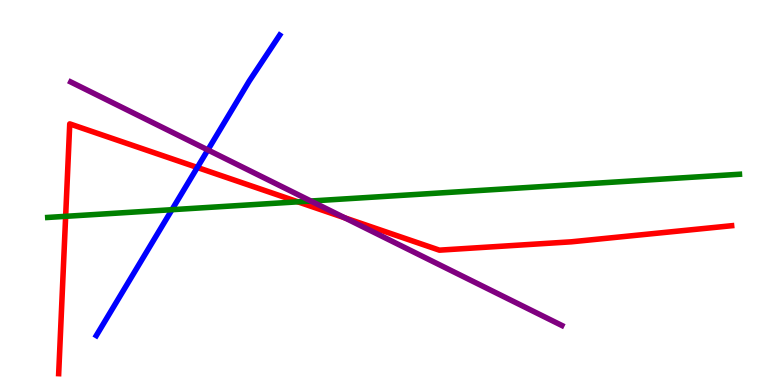[{'lines': ['blue', 'red'], 'intersections': [{'x': 2.55, 'y': 5.65}]}, {'lines': ['green', 'red'], 'intersections': [{'x': 0.847, 'y': 4.38}, {'x': 3.84, 'y': 4.76}]}, {'lines': ['purple', 'red'], 'intersections': [{'x': 4.45, 'y': 4.34}]}, {'lines': ['blue', 'green'], 'intersections': [{'x': 2.22, 'y': 4.55}]}, {'lines': ['blue', 'purple'], 'intersections': [{'x': 2.68, 'y': 6.11}]}, {'lines': ['green', 'purple'], 'intersections': [{'x': 4.01, 'y': 4.78}]}]